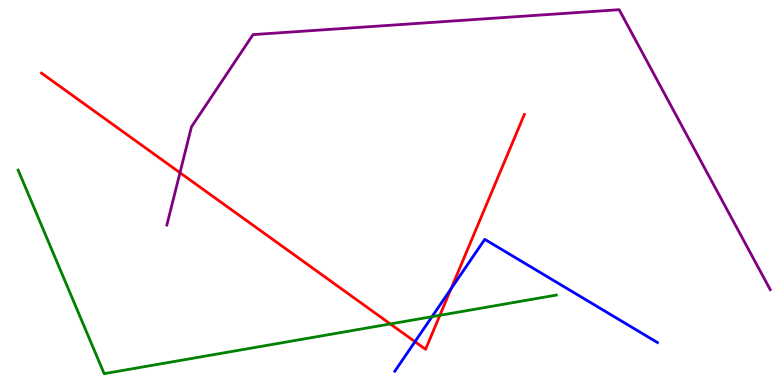[{'lines': ['blue', 'red'], 'intersections': [{'x': 5.35, 'y': 1.13}, {'x': 5.82, 'y': 2.5}]}, {'lines': ['green', 'red'], 'intersections': [{'x': 5.04, 'y': 1.59}, {'x': 5.68, 'y': 1.81}]}, {'lines': ['purple', 'red'], 'intersections': [{'x': 2.32, 'y': 5.51}]}, {'lines': ['blue', 'green'], 'intersections': [{'x': 5.57, 'y': 1.77}]}, {'lines': ['blue', 'purple'], 'intersections': []}, {'lines': ['green', 'purple'], 'intersections': []}]